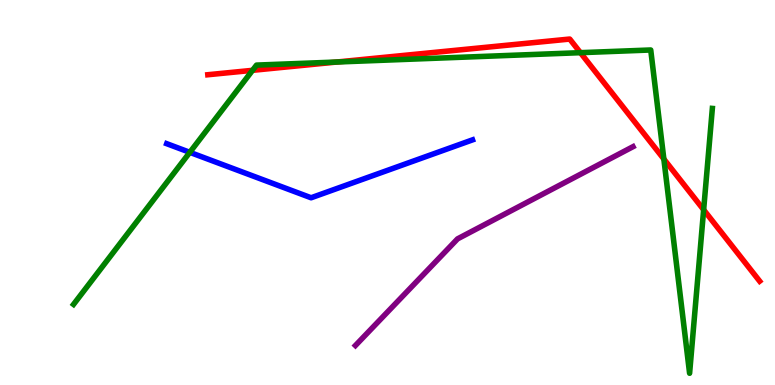[{'lines': ['blue', 'red'], 'intersections': []}, {'lines': ['green', 'red'], 'intersections': [{'x': 3.26, 'y': 8.17}, {'x': 4.35, 'y': 8.39}, {'x': 7.49, 'y': 8.63}, {'x': 8.57, 'y': 5.87}, {'x': 9.08, 'y': 4.55}]}, {'lines': ['purple', 'red'], 'intersections': []}, {'lines': ['blue', 'green'], 'intersections': [{'x': 2.45, 'y': 6.04}]}, {'lines': ['blue', 'purple'], 'intersections': []}, {'lines': ['green', 'purple'], 'intersections': []}]